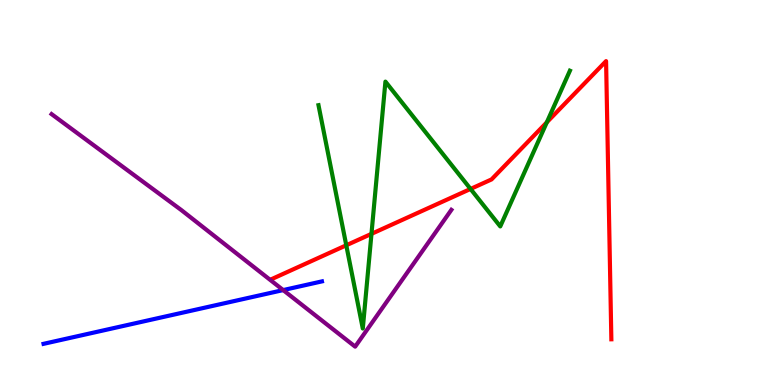[{'lines': ['blue', 'red'], 'intersections': []}, {'lines': ['green', 'red'], 'intersections': [{'x': 4.47, 'y': 3.63}, {'x': 4.79, 'y': 3.93}, {'x': 6.07, 'y': 5.09}, {'x': 7.06, 'y': 6.82}]}, {'lines': ['purple', 'red'], 'intersections': []}, {'lines': ['blue', 'green'], 'intersections': []}, {'lines': ['blue', 'purple'], 'intersections': [{'x': 3.65, 'y': 2.47}]}, {'lines': ['green', 'purple'], 'intersections': []}]